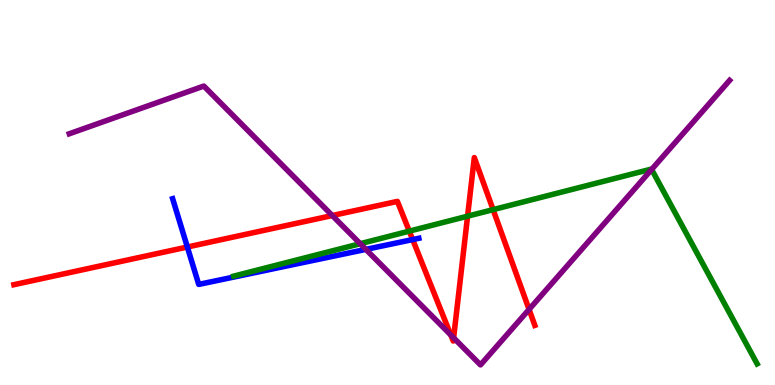[{'lines': ['blue', 'red'], 'intersections': [{'x': 2.42, 'y': 3.58}, {'x': 5.32, 'y': 3.78}]}, {'lines': ['green', 'red'], 'intersections': [{'x': 5.28, 'y': 4.0}, {'x': 6.03, 'y': 4.38}, {'x': 6.36, 'y': 4.55}]}, {'lines': ['purple', 'red'], 'intersections': [{'x': 4.29, 'y': 4.4}, {'x': 5.82, 'y': 1.3}, {'x': 5.85, 'y': 1.23}, {'x': 6.83, 'y': 1.96}]}, {'lines': ['blue', 'green'], 'intersections': []}, {'lines': ['blue', 'purple'], 'intersections': [{'x': 4.72, 'y': 3.52}]}, {'lines': ['green', 'purple'], 'intersections': [{'x': 4.65, 'y': 3.67}, {'x': 8.41, 'y': 5.6}]}]